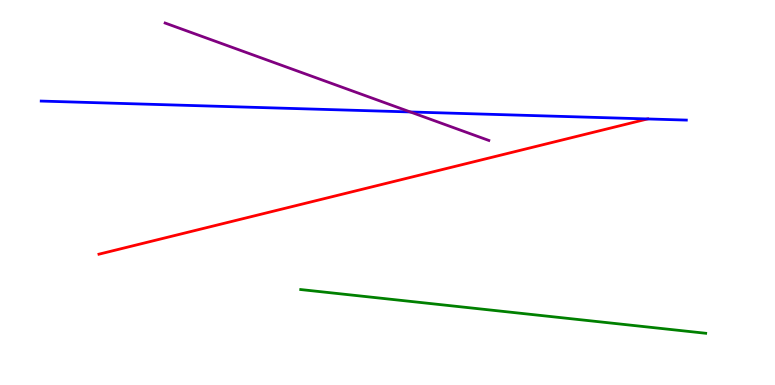[{'lines': ['blue', 'red'], 'intersections': [{'x': 8.36, 'y': 6.91}]}, {'lines': ['green', 'red'], 'intersections': []}, {'lines': ['purple', 'red'], 'intersections': []}, {'lines': ['blue', 'green'], 'intersections': []}, {'lines': ['blue', 'purple'], 'intersections': [{'x': 5.29, 'y': 7.09}]}, {'lines': ['green', 'purple'], 'intersections': []}]